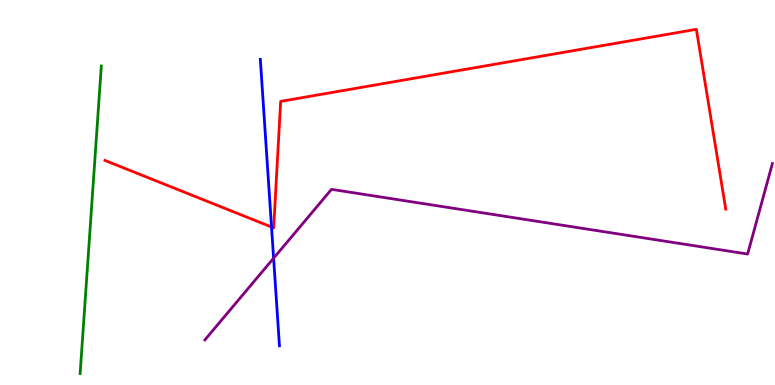[{'lines': ['blue', 'red'], 'intersections': [{'x': 3.5, 'y': 4.1}]}, {'lines': ['green', 'red'], 'intersections': []}, {'lines': ['purple', 'red'], 'intersections': []}, {'lines': ['blue', 'green'], 'intersections': []}, {'lines': ['blue', 'purple'], 'intersections': [{'x': 3.53, 'y': 3.29}]}, {'lines': ['green', 'purple'], 'intersections': []}]